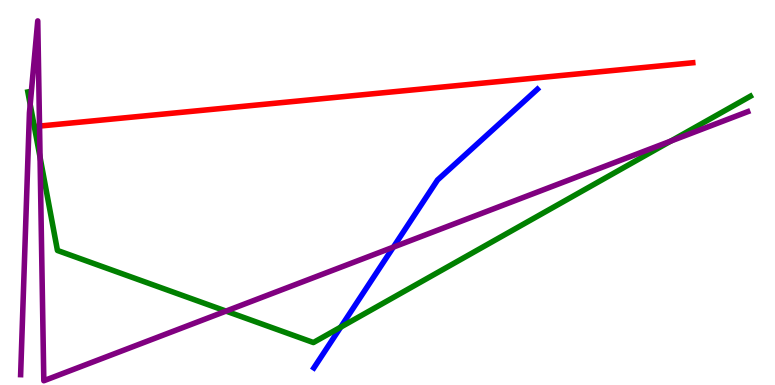[{'lines': ['blue', 'red'], 'intersections': []}, {'lines': ['green', 'red'], 'intersections': []}, {'lines': ['purple', 'red'], 'intersections': [{'x': 0.51, 'y': 6.73}]}, {'lines': ['blue', 'green'], 'intersections': [{'x': 4.4, 'y': 1.5}]}, {'lines': ['blue', 'purple'], 'intersections': [{'x': 5.08, 'y': 3.58}]}, {'lines': ['green', 'purple'], 'intersections': [{'x': 0.39, 'y': 7.29}, {'x': 0.517, 'y': 5.91}, {'x': 2.92, 'y': 1.92}, {'x': 8.66, 'y': 6.34}]}]